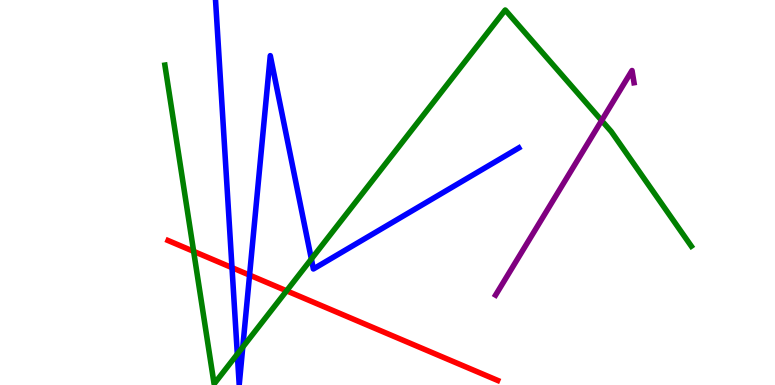[{'lines': ['blue', 'red'], 'intersections': [{'x': 2.99, 'y': 3.05}, {'x': 3.22, 'y': 2.85}]}, {'lines': ['green', 'red'], 'intersections': [{'x': 2.5, 'y': 3.47}, {'x': 3.7, 'y': 2.45}]}, {'lines': ['purple', 'red'], 'intersections': []}, {'lines': ['blue', 'green'], 'intersections': [{'x': 3.06, 'y': 0.803}, {'x': 3.13, 'y': 0.985}, {'x': 4.02, 'y': 3.27}]}, {'lines': ['blue', 'purple'], 'intersections': []}, {'lines': ['green', 'purple'], 'intersections': [{'x': 7.76, 'y': 6.87}]}]